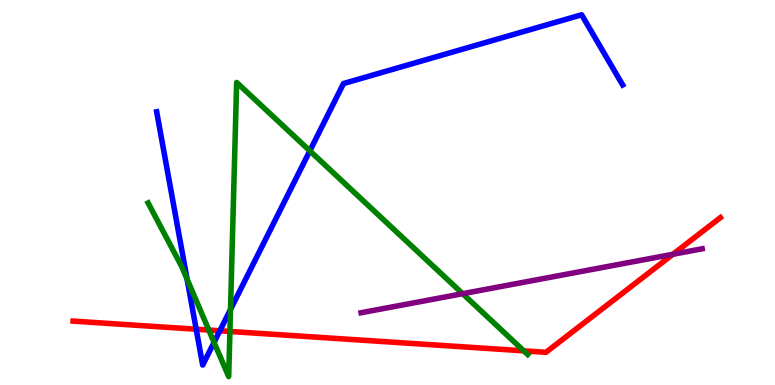[{'lines': ['blue', 'red'], 'intersections': [{'x': 2.53, 'y': 1.45}, {'x': 2.84, 'y': 1.41}]}, {'lines': ['green', 'red'], 'intersections': [{'x': 2.69, 'y': 1.43}, {'x': 2.97, 'y': 1.39}, {'x': 6.76, 'y': 0.887}]}, {'lines': ['purple', 'red'], 'intersections': [{'x': 8.68, 'y': 3.4}]}, {'lines': ['blue', 'green'], 'intersections': [{'x': 2.41, 'y': 2.75}, {'x': 2.76, 'y': 1.11}, {'x': 2.97, 'y': 1.96}, {'x': 4.0, 'y': 6.08}]}, {'lines': ['blue', 'purple'], 'intersections': []}, {'lines': ['green', 'purple'], 'intersections': [{'x': 5.97, 'y': 2.37}]}]